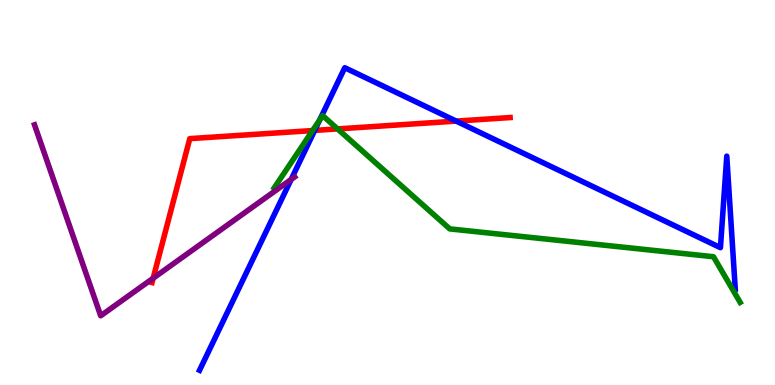[{'lines': ['blue', 'red'], 'intersections': [{'x': 4.06, 'y': 6.61}, {'x': 5.89, 'y': 6.85}]}, {'lines': ['green', 'red'], 'intersections': [{'x': 4.03, 'y': 6.61}, {'x': 4.36, 'y': 6.65}]}, {'lines': ['purple', 'red'], 'intersections': [{'x': 1.98, 'y': 2.77}]}, {'lines': ['blue', 'green'], 'intersections': [{'x': 4.13, 'y': 6.89}]}, {'lines': ['blue', 'purple'], 'intersections': [{'x': 3.76, 'y': 5.34}]}, {'lines': ['green', 'purple'], 'intersections': []}]